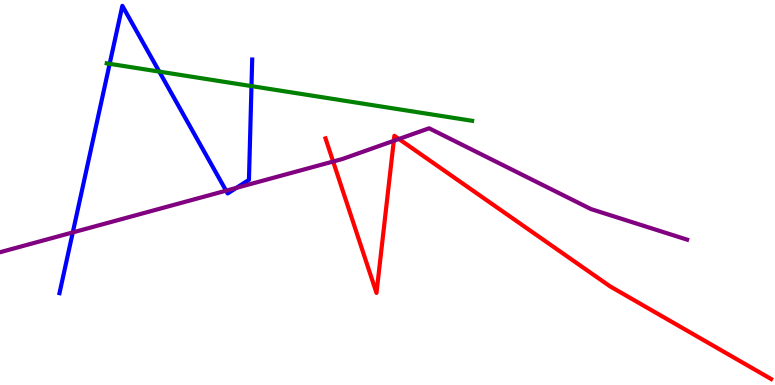[{'lines': ['blue', 'red'], 'intersections': []}, {'lines': ['green', 'red'], 'intersections': []}, {'lines': ['purple', 'red'], 'intersections': [{'x': 4.3, 'y': 5.8}, {'x': 5.08, 'y': 6.34}, {'x': 5.15, 'y': 6.39}]}, {'lines': ['blue', 'green'], 'intersections': [{'x': 1.42, 'y': 8.34}, {'x': 2.06, 'y': 8.14}, {'x': 3.24, 'y': 7.76}]}, {'lines': ['blue', 'purple'], 'intersections': [{'x': 0.939, 'y': 3.96}, {'x': 2.92, 'y': 5.05}, {'x': 3.05, 'y': 5.12}]}, {'lines': ['green', 'purple'], 'intersections': []}]